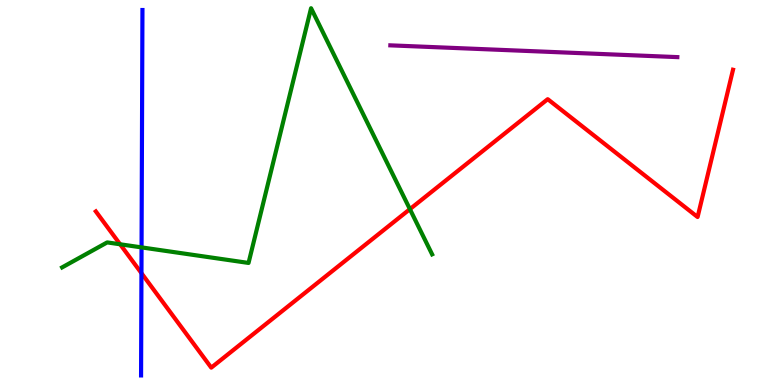[{'lines': ['blue', 'red'], 'intersections': [{'x': 1.83, 'y': 2.9}]}, {'lines': ['green', 'red'], 'intersections': [{'x': 1.55, 'y': 3.66}, {'x': 5.29, 'y': 4.57}]}, {'lines': ['purple', 'red'], 'intersections': []}, {'lines': ['blue', 'green'], 'intersections': [{'x': 1.83, 'y': 3.57}]}, {'lines': ['blue', 'purple'], 'intersections': []}, {'lines': ['green', 'purple'], 'intersections': []}]